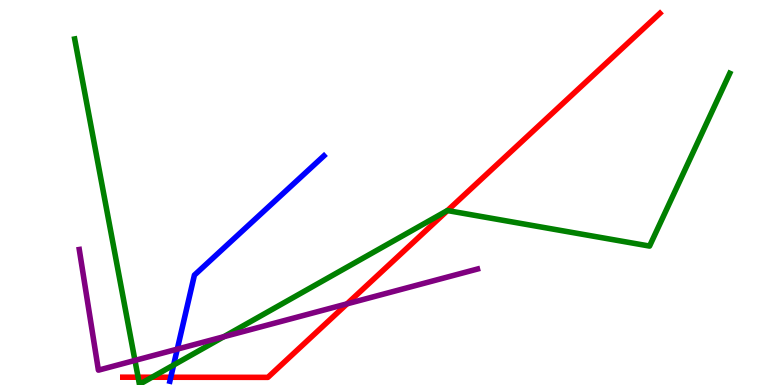[{'lines': ['blue', 'red'], 'intersections': [{'x': 2.2, 'y': 0.201}]}, {'lines': ['green', 'red'], 'intersections': [{'x': 1.78, 'y': 0.202}, {'x': 1.96, 'y': 0.202}, {'x': 5.77, 'y': 4.53}]}, {'lines': ['purple', 'red'], 'intersections': [{'x': 4.48, 'y': 2.11}]}, {'lines': ['blue', 'green'], 'intersections': [{'x': 2.24, 'y': 0.518}]}, {'lines': ['blue', 'purple'], 'intersections': [{'x': 2.29, 'y': 0.932}]}, {'lines': ['green', 'purple'], 'intersections': [{'x': 1.74, 'y': 0.639}, {'x': 2.89, 'y': 1.25}]}]